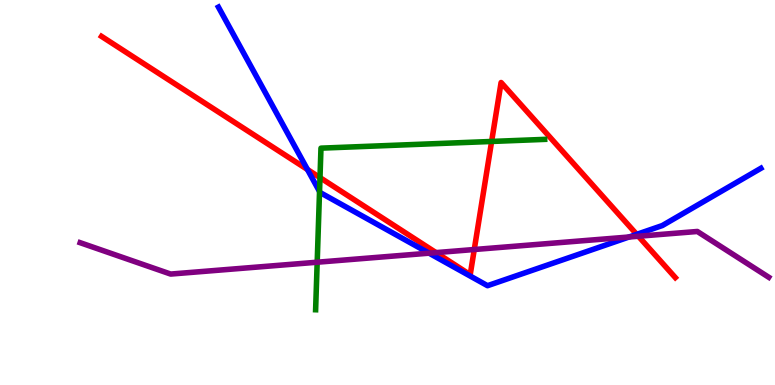[{'lines': ['blue', 'red'], 'intersections': [{'x': 3.97, 'y': 5.6}, {'x': 8.22, 'y': 3.91}]}, {'lines': ['green', 'red'], 'intersections': [{'x': 4.13, 'y': 5.39}, {'x': 6.34, 'y': 6.33}]}, {'lines': ['purple', 'red'], 'intersections': [{'x': 5.63, 'y': 3.44}, {'x': 6.12, 'y': 3.52}, {'x': 8.24, 'y': 3.86}]}, {'lines': ['blue', 'green'], 'intersections': [{'x': 4.12, 'y': 5.03}]}, {'lines': ['blue', 'purple'], 'intersections': [{'x': 5.54, 'y': 3.42}, {'x': 8.12, 'y': 3.84}]}, {'lines': ['green', 'purple'], 'intersections': [{'x': 4.09, 'y': 3.19}]}]